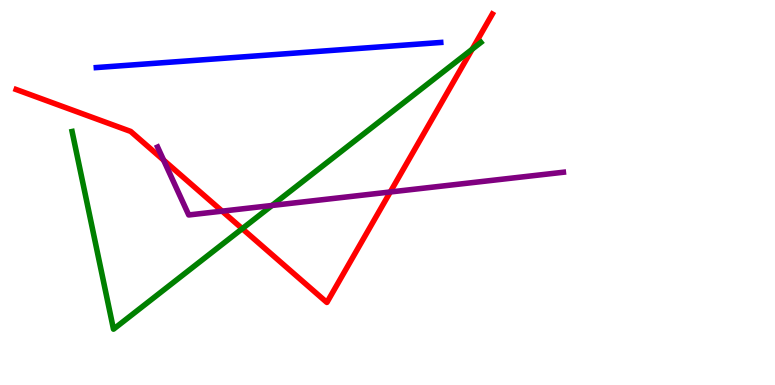[{'lines': ['blue', 'red'], 'intersections': []}, {'lines': ['green', 'red'], 'intersections': [{'x': 3.13, 'y': 4.06}, {'x': 6.09, 'y': 8.72}]}, {'lines': ['purple', 'red'], 'intersections': [{'x': 2.11, 'y': 5.84}, {'x': 2.87, 'y': 4.52}, {'x': 5.04, 'y': 5.01}]}, {'lines': ['blue', 'green'], 'intersections': []}, {'lines': ['blue', 'purple'], 'intersections': []}, {'lines': ['green', 'purple'], 'intersections': [{'x': 3.51, 'y': 4.66}]}]